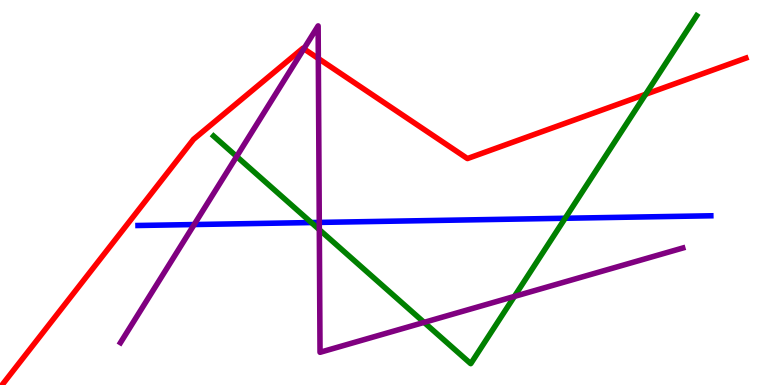[{'lines': ['blue', 'red'], 'intersections': []}, {'lines': ['green', 'red'], 'intersections': [{'x': 8.33, 'y': 7.55}]}, {'lines': ['purple', 'red'], 'intersections': [{'x': 3.92, 'y': 8.73}, {'x': 4.11, 'y': 8.48}]}, {'lines': ['blue', 'green'], 'intersections': [{'x': 4.02, 'y': 4.22}, {'x': 7.29, 'y': 4.33}]}, {'lines': ['blue', 'purple'], 'intersections': [{'x': 2.51, 'y': 4.17}, {'x': 4.12, 'y': 4.22}]}, {'lines': ['green', 'purple'], 'intersections': [{'x': 3.05, 'y': 5.94}, {'x': 4.12, 'y': 4.04}, {'x': 5.47, 'y': 1.63}, {'x': 6.64, 'y': 2.3}]}]